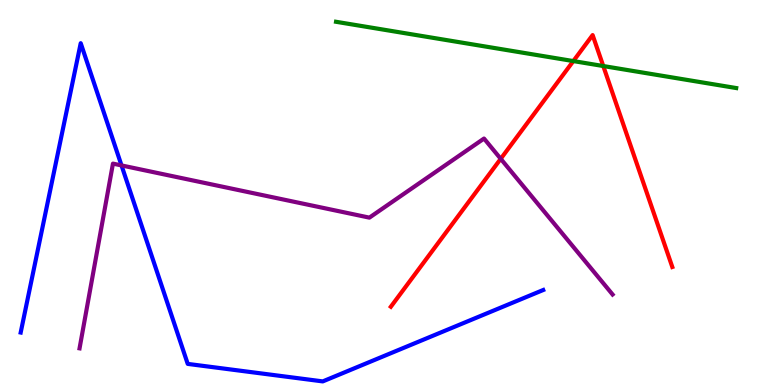[{'lines': ['blue', 'red'], 'intersections': []}, {'lines': ['green', 'red'], 'intersections': [{'x': 7.4, 'y': 8.41}, {'x': 7.78, 'y': 8.28}]}, {'lines': ['purple', 'red'], 'intersections': [{'x': 6.46, 'y': 5.87}]}, {'lines': ['blue', 'green'], 'intersections': []}, {'lines': ['blue', 'purple'], 'intersections': [{'x': 1.57, 'y': 5.7}]}, {'lines': ['green', 'purple'], 'intersections': []}]